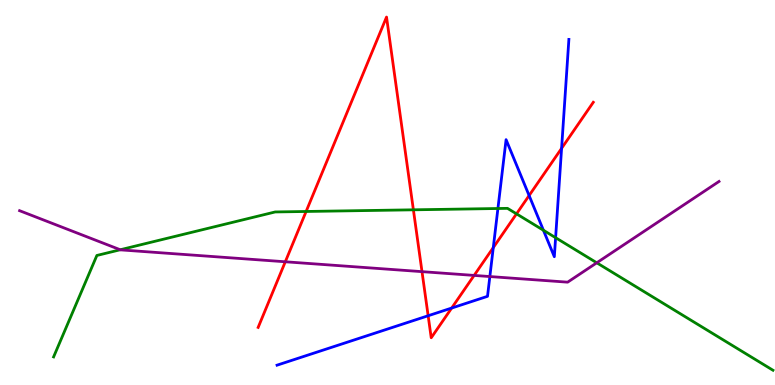[{'lines': ['blue', 'red'], 'intersections': [{'x': 5.52, 'y': 1.8}, {'x': 5.83, 'y': 2.0}, {'x': 6.36, 'y': 3.57}, {'x': 6.83, 'y': 4.92}, {'x': 7.25, 'y': 6.15}]}, {'lines': ['green', 'red'], 'intersections': [{'x': 3.95, 'y': 4.51}, {'x': 5.33, 'y': 4.55}, {'x': 6.66, 'y': 4.45}]}, {'lines': ['purple', 'red'], 'intersections': [{'x': 3.68, 'y': 3.2}, {'x': 5.45, 'y': 2.94}, {'x': 6.12, 'y': 2.85}]}, {'lines': ['blue', 'green'], 'intersections': [{'x': 6.42, 'y': 4.58}, {'x': 7.01, 'y': 4.02}, {'x': 7.17, 'y': 3.83}]}, {'lines': ['blue', 'purple'], 'intersections': [{'x': 6.32, 'y': 2.82}]}, {'lines': ['green', 'purple'], 'intersections': [{'x': 1.55, 'y': 3.51}, {'x': 7.7, 'y': 3.17}]}]